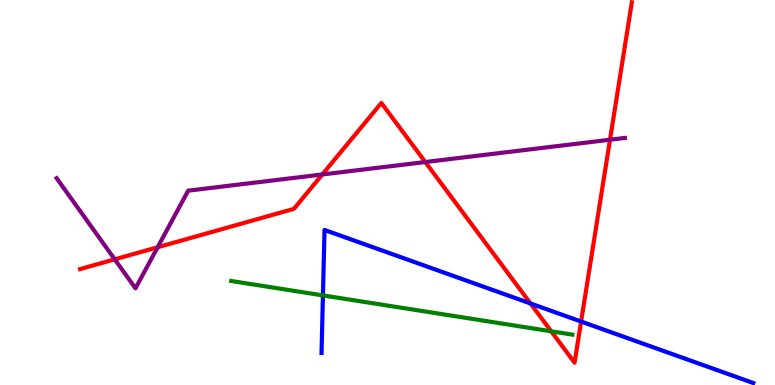[{'lines': ['blue', 'red'], 'intersections': [{'x': 6.85, 'y': 2.12}, {'x': 7.5, 'y': 1.65}]}, {'lines': ['green', 'red'], 'intersections': [{'x': 7.11, 'y': 1.39}]}, {'lines': ['purple', 'red'], 'intersections': [{'x': 1.48, 'y': 3.26}, {'x': 2.03, 'y': 3.58}, {'x': 4.16, 'y': 5.47}, {'x': 5.49, 'y': 5.79}, {'x': 7.87, 'y': 6.37}]}, {'lines': ['blue', 'green'], 'intersections': [{'x': 4.17, 'y': 2.33}]}, {'lines': ['blue', 'purple'], 'intersections': []}, {'lines': ['green', 'purple'], 'intersections': []}]